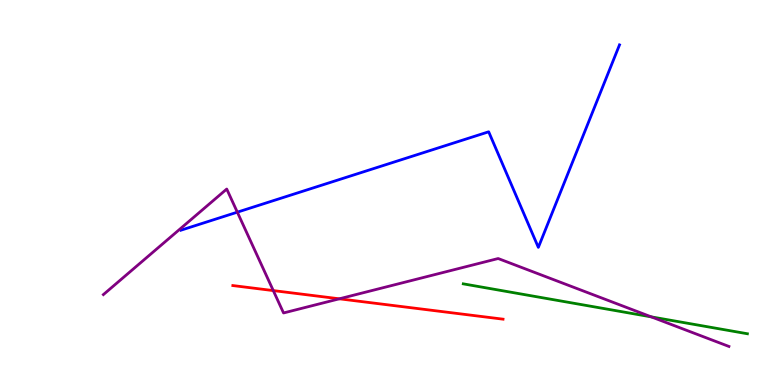[{'lines': ['blue', 'red'], 'intersections': []}, {'lines': ['green', 'red'], 'intersections': []}, {'lines': ['purple', 'red'], 'intersections': [{'x': 3.53, 'y': 2.45}, {'x': 4.38, 'y': 2.24}]}, {'lines': ['blue', 'green'], 'intersections': []}, {'lines': ['blue', 'purple'], 'intersections': [{'x': 3.06, 'y': 4.49}]}, {'lines': ['green', 'purple'], 'intersections': [{'x': 8.4, 'y': 1.77}]}]